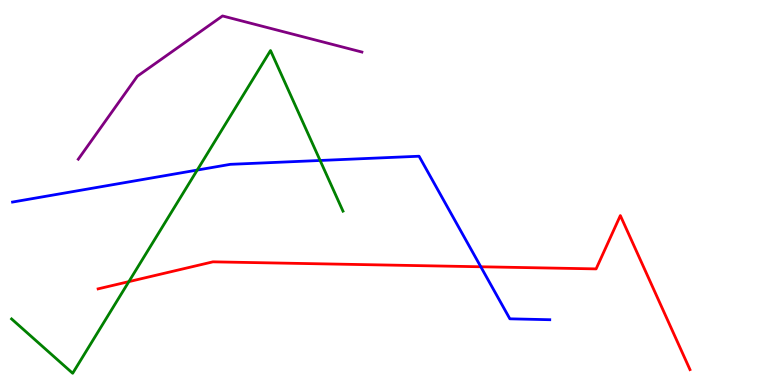[{'lines': ['blue', 'red'], 'intersections': [{'x': 6.2, 'y': 3.07}]}, {'lines': ['green', 'red'], 'intersections': [{'x': 1.66, 'y': 2.68}]}, {'lines': ['purple', 'red'], 'intersections': []}, {'lines': ['blue', 'green'], 'intersections': [{'x': 2.55, 'y': 5.58}, {'x': 4.13, 'y': 5.83}]}, {'lines': ['blue', 'purple'], 'intersections': []}, {'lines': ['green', 'purple'], 'intersections': []}]